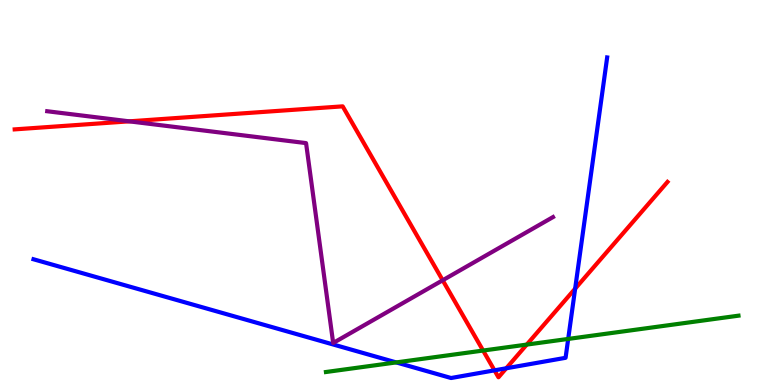[{'lines': ['blue', 'red'], 'intersections': [{'x': 6.38, 'y': 0.38}, {'x': 6.53, 'y': 0.434}, {'x': 7.42, 'y': 2.5}]}, {'lines': ['green', 'red'], 'intersections': [{'x': 6.23, 'y': 0.895}, {'x': 6.8, 'y': 1.05}]}, {'lines': ['purple', 'red'], 'intersections': [{'x': 1.67, 'y': 6.85}, {'x': 5.71, 'y': 2.72}]}, {'lines': ['blue', 'green'], 'intersections': [{'x': 5.11, 'y': 0.587}, {'x': 7.33, 'y': 1.2}]}, {'lines': ['blue', 'purple'], 'intersections': []}, {'lines': ['green', 'purple'], 'intersections': []}]